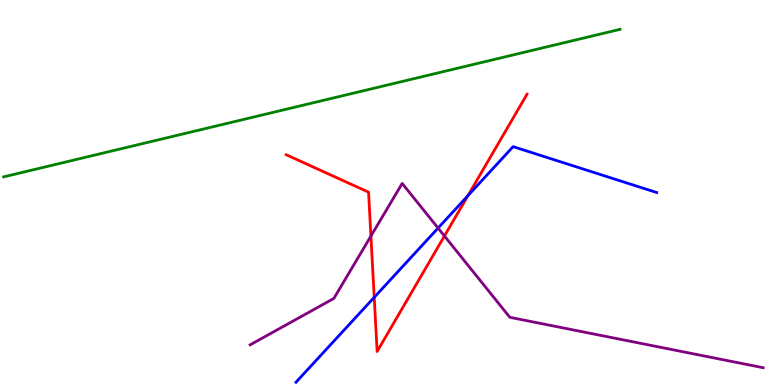[{'lines': ['blue', 'red'], 'intersections': [{'x': 4.83, 'y': 2.28}, {'x': 6.04, 'y': 4.92}]}, {'lines': ['green', 'red'], 'intersections': []}, {'lines': ['purple', 'red'], 'intersections': [{'x': 4.79, 'y': 3.87}, {'x': 5.73, 'y': 3.87}]}, {'lines': ['blue', 'green'], 'intersections': []}, {'lines': ['blue', 'purple'], 'intersections': [{'x': 5.65, 'y': 4.08}]}, {'lines': ['green', 'purple'], 'intersections': []}]